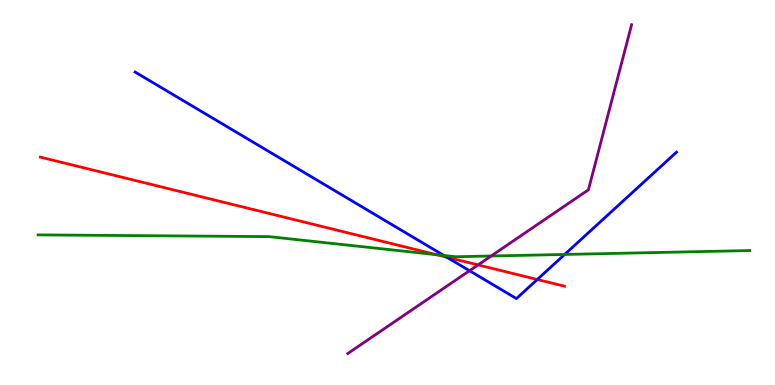[{'lines': ['blue', 'red'], 'intersections': [{'x': 5.76, 'y': 3.32}, {'x': 6.93, 'y': 2.74}]}, {'lines': ['green', 'red'], 'intersections': [{'x': 5.64, 'y': 3.38}]}, {'lines': ['purple', 'red'], 'intersections': [{'x': 6.17, 'y': 3.12}]}, {'lines': ['blue', 'green'], 'intersections': [{'x': 5.73, 'y': 3.36}, {'x': 7.29, 'y': 3.39}]}, {'lines': ['blue', 'purple'], 'intersections': [{'x': 6.06, 'y': 2.97}]}, {'lines': ['green', 'purple'], 'intersections': [{'x': 6.34, 'y': 3.35}]}]